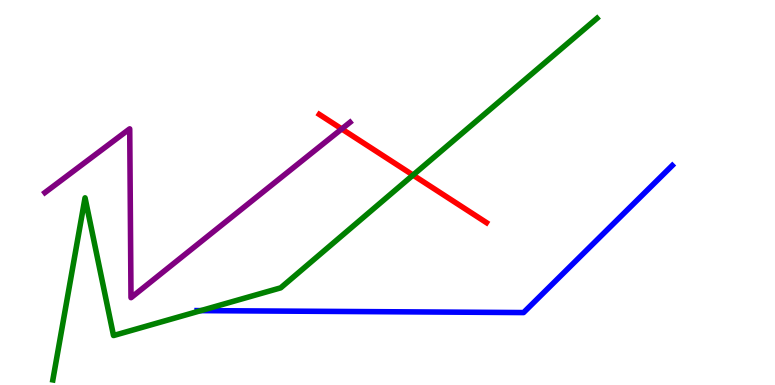[{'lines': ['blue', 'red'], 'intersections': []}, {'lines': ['green', 'red'], 'intersections': [{'x': 5.33, 'y': 5.45}]}, {'lines': ['purple', 'red'], 'intersections': [{'x': 4.41, 'y': 6.65}]}, {'lines': ['blue', 'green'], 'intersections': [{'x': 2.59, 'y': 1.93}]}, {'lines': ['blue', 'purple'], 'intersections': []}, {'lines': ['green', 'purple'], 'intersections': []}]